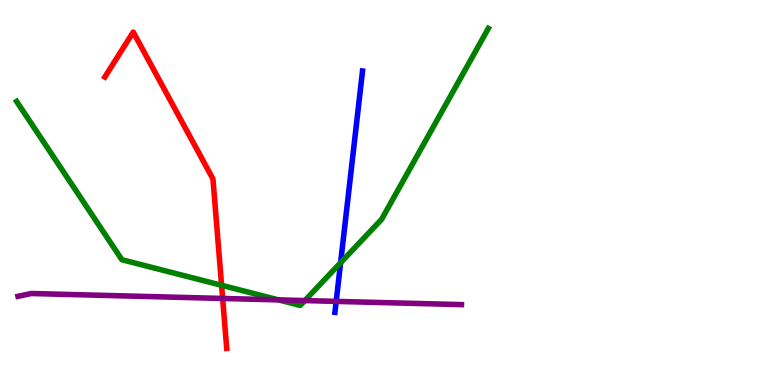[{'lines': ['blue', 'red'], 'intersections': []}, {'lines': ['green', 'red'], 'intersections': [{'x': 2.86, 'y': 2.59}]}, {'lines': ['purple', 'red'], 'intersections': [{'x': 2.87, 'y': 2.25}]}, {'lines': ['blue', 'green'], 'intersections': [{'x': 4.39, 'y': 3.18}]}, {'lines': ['blue', 'purple'], 'intersections': [{'x': 4.34, 'y': 2.17}]}, {'lines': ['green', 'purple'], 'intersections': [{'x': 3.59, 'y': 2.21}, {'x': 3.93, 'y': 2.19}]}]